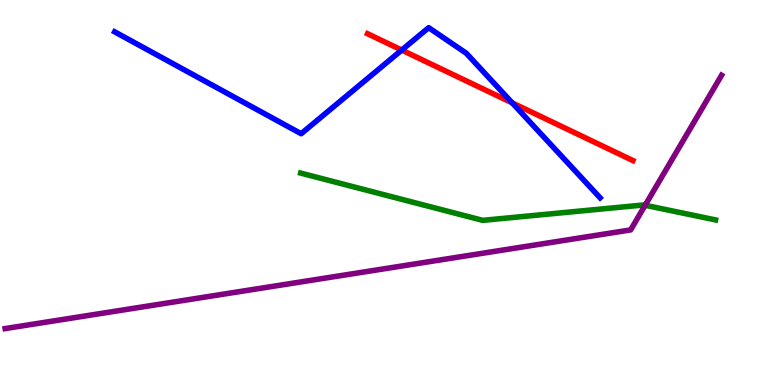[{'lines': ['blue', 'red'], 'intersections': [{'x': 5.18, 'y': 8.7}, {'x': 6.61, 'y': 7.33}]}, {'lines': ['green', 'red'], 'intersections': []}, {'lines': ['purple', 'red'], 'intersections': []}, {'lines': ['blue', 'green'], 'intersections': []}, {'lines': ['blue', 'purple'], 'intersections': []}, {'lines': ['green', 'purple'], 'intersections': [{'x': 8.32, 'y': 4.67}]}]